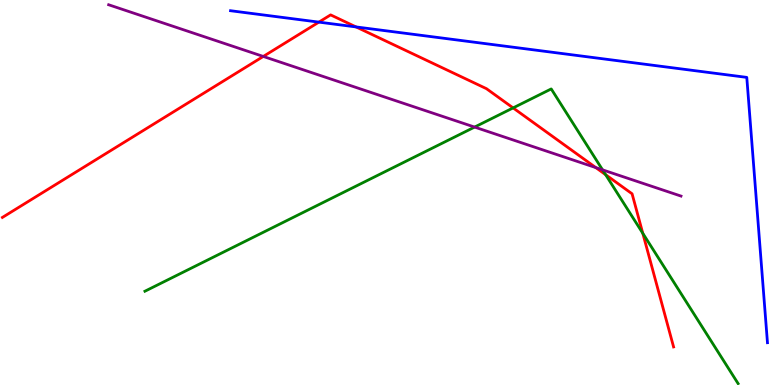[{'lines': ['blue', 'red'], 'intersections': [{'x': 4.11, 'y': 9.43}, {'x': 4.59, 'y': 9.3}]}, {'lines': ['green', 'red'], 'intersections': [{'x': 6.62, 'y': 7.2}, {'x': 7.81, 'y': 5.46}, {'x': 8.29, 'y': 3.94}]}, {'lines': ['purple', 'red'], 'intersections': [{'x': 3.4, 'y': 8.53}, {'x': 7.69, 'y': 5.65}]}, {'lines': ['blue', 'green'], 'intersections': []}, {'lines': ['blue', 'purple'], 'intersections': []}, {'lines': ['green', 'purple'], 'intersections': [{'x': 6.12, 'y': 6.7}, {'x': 7.77, 'y': 5.59}]}]